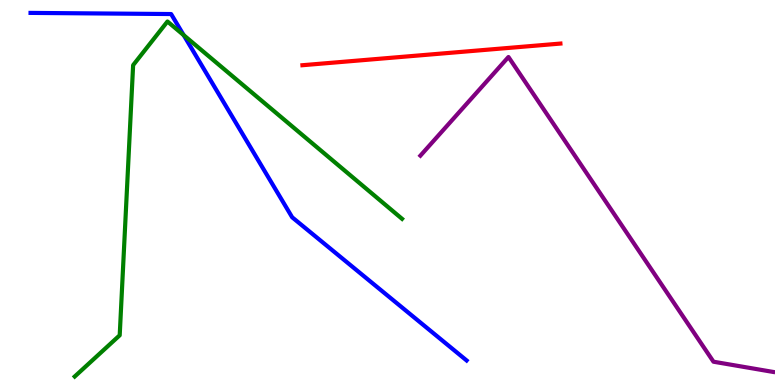[{'lines': ['blue', 'red'], 'intersections': []}, {'lines': ['green', 'red'], 'intersections': []}, {'lines': ['purple', 'red'], 'intersections': []}, {'lines': ['blue', 'green'], 'intersections': [{'x': 2.37, 'y': 9.09}]}, {'lines': ['blue', 'purple'], 'intersections': []}, {'lines': ['green', 'purple'], 'intersections': []}]